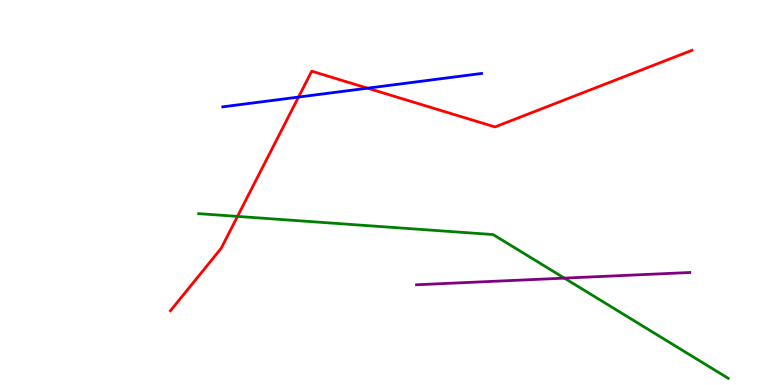[{'lines': ['blue', 'red'], 'intersections': [{'x': 3.85, 'y': 7.48}, {'x': 4.74, 'y': 7.71}]}, {'lines': ['green', 'red'], 'intersections': [{'x': 3.06, 'y': 4.38}]}, {'lines': ['purple', 'red'], 'intersections': []}, {'lines': ['blue', 'green'], 'intersections': []}, {'lines': ['blue', 'purple'], 'intersections': []}, {'lines': ['green', 'purple'], 'intersections': [{'x': 7.28, 'y': 2.78}]}]